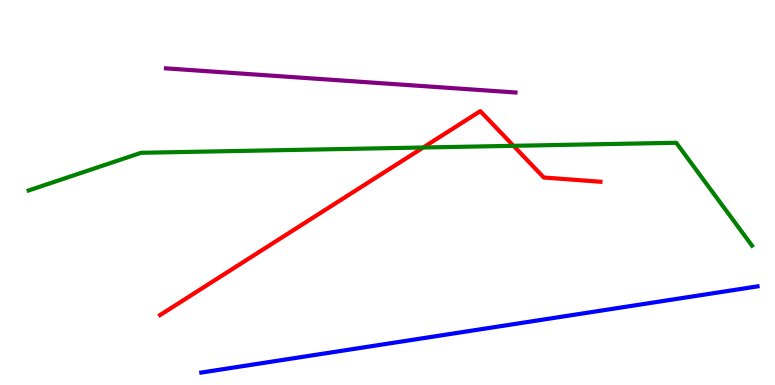[{'lines': ['blue', 'red'], 'intersections': []}, {'lines': ['green', 'red'], 'intersections': [{'x': 5.46, 'y': 6.17}, {'x': 6.63, 'y': 6.21}]}, {'lines': ['purple', 'red'], 'intersections': []}, {'lines': ['blue', 'green'], 'intersections': []}, {'lines': ['blue', 'purple'], 'intersections': []}, {'lines': ['green', 'purple'], 'intersections': []}]